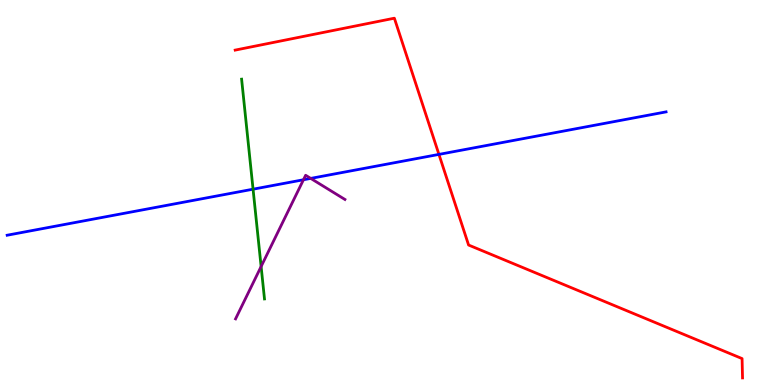[{'lines': ['blue', 'red'], 'intersections': [{'x': 5.66, 'y': 5.99}]}, {'lines': ['green', 'red'], 'intersections': []}, {'lines': ['purple', 'red'], 'intersections': []}, {'lines': ['blue', 'green'], 'intersections': [{'x': 3.27, 'y': 5.09}]}, {'lines': ['blue', 'purple'], 'intersections': [{'x': 3.92, 'y': 5.33}, {'x': 4.01, 'y': 5.37}]}, {'lines': ['green', 'purple'], 'intersections': [{'x': 3.37, 'y': 3.08}]}]